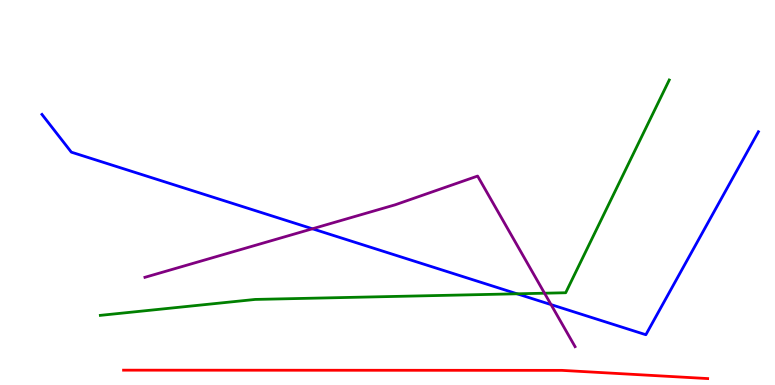[{'lines': ['blue', 'red'], 'intersections': []}, {'lines': ['green', 'red'], 'intersections': []}, {'lines': ['purple', 'red'], 'intersections': []}, {'lines': ['blue', 'green'], 'intersections': [{'x': 6.67, 'y': 2.37}]}, {'lines': ['blue', 'purple'], 'intersections': [{'x': 4.03, 'y': 4.06}, {'x': 7.11, 'y': 2.09}]}, {'lines': ['green', 'purple'], 'intersections': [{'x': 7.03, 'y': 2.38}]}]